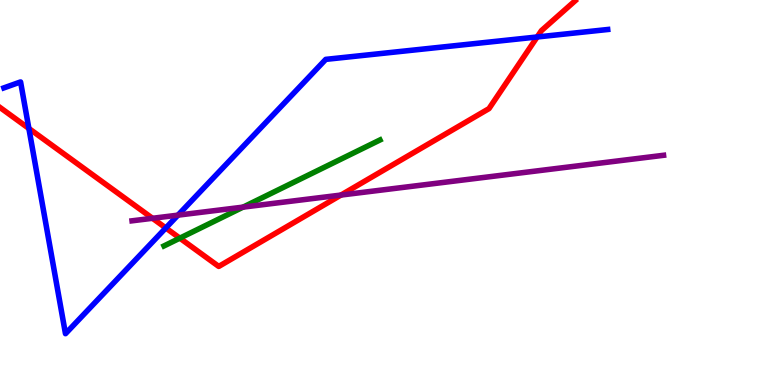[{'lines': ['blue', 'red'], 'intersections': [{'x': 0.373, 'y': 6.66}, {'x': 2.14, 'y': 4.08}, {'x': 6.93, 'y': 9.04}]}, {'lines': ['green', 'red'], 'intersections': [{'x': 2.32, 'y': 3.81}]}, {'lines': ['purple', 'red'], 'intersections': [{'x': 1.97, 'y': 4.33}, {'x': 4.4, 'y': 4.93}]}, {'lines': ['blue', 'green'], 'intersections': []}, {'lines': ['blue', 'purple'], 'intersections': [{'x': 2.3, 'y': 4.41}]}, {'lines': ['green', 'purple'], 'intersections': [{'x': 3.14, 'y': 4.62}]}]